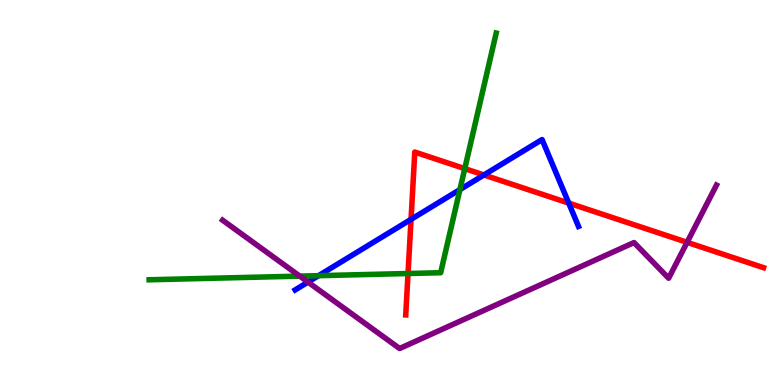[{'lines': ['blue', 'red'], 'intersections': [{'x': 5.3, 'y': 4.3}, {'x': 6.24, 'y': 5.46}, {'x': 7.34, 'y': 4.72}]}, {'lines': ['green', 'red'], 'intersections': [{'x': 5.26, 'y': 2.9}, {'x': 6.0, 'y': 5.62}]}, {'lines': ['purple', 'red'], 'intersections': [{'x': 8.87, 'y': 3.71}]}, {'lines': ['blue', 'green'], 'intersections': [{'x': 4.11, 'y': 2.84}, {'x': 5.93, 'y': 5.08}]}, {'lines': ['blue', 'purple'], 'intersections': [{'x': 3.97, 'y': 2.67}]}, {'lines': ['green', 'purple'], 'intersections': [{'x': 3.87, 'y': 2.83}]}]